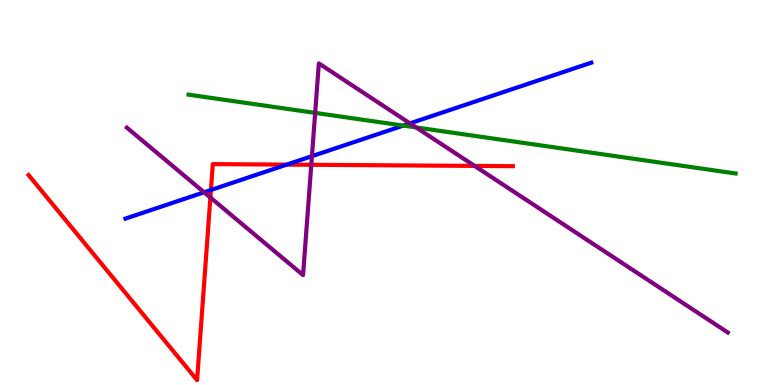[{'lines': ['blue', 'red'], 'intersections': [{'x': 2.72, 'y': 5.07}, {'x': 3.7, 'y': 5.72}]}, {'lines': ['green', 'red'], 'intersections': []}, {'lines': ['purple', 'red'], 'intersections': [{'x': 2.71, 'y': 4.87}, {'x': 4.02, 'y': 5.72}, {'x': 6.12, 'y': 5.69}]}, {'lines': ['blue', 'green'], 'intersections': [{'x': 5.2, 'y': 6.74}]}, {'lines': ['blue', 'purple'], 'intersections': [{'x': 2.63, 'y': 5.01}, {'x': 4.02, 'y': 5.94}, {'x': 5.29, 'y': 6.8}]}, {'lines': ['green', 'purple'], 'intersections': [{'x': 4.07, 'y': 7.07}, {'x': 5.37, 'y': 6.69}]}]